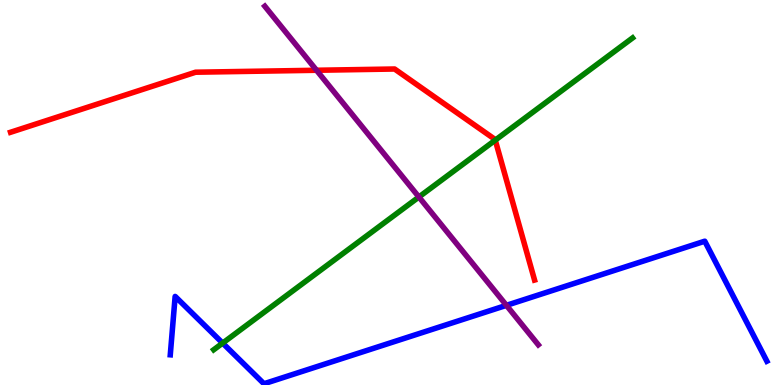[{'lines': ['blue', 'red'], 'intersections': []}, {'lines': ['green', 'red'], 'intersections': [{'x': 6.39, 'y': 6.36}]}, {'lines': ['purple', 'red'], 'intersections': [{'x': 4.08, 'y': 8.17}]}, {'lines': ['blue', 'green'], 'intersections': [{'x': 2.87, 'y': 1.09}]}, {'lines': ['blue', 'purple'], 'intersections': [{'x': 6.53, 'y': 2.07}]}, {'lines': ['green', 'purple'], 'intersections': [{'x': 5.41, 'y': 4.88}]}]